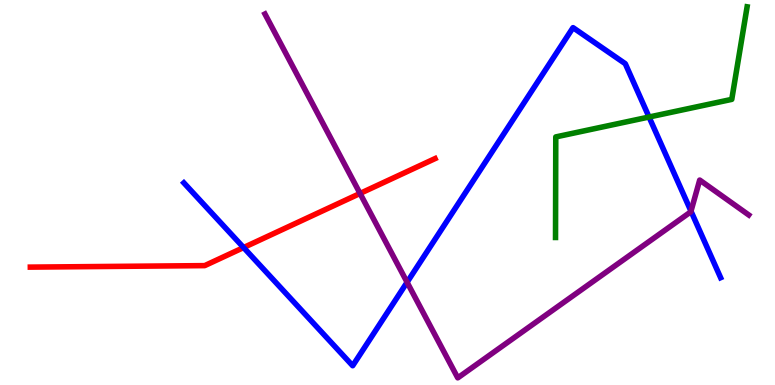[{'lines': ['blue', 'red'], 'intersections': [{'x': 3.14, 'y': 3.57}]}, {'lines': ['green', 'red'], 'intersections': []}, {'lines': ['purple', 'red'], 'intersections': [{'x': 4.65, 'y': 4.98}]}, {'lines': ['blue', 'green'], 'intersections': [{'x': 8.37, 'y': 6.96}]}, {'lines': ['blue', 'purple'], 'intersections': [{'x': 5.25, 'y': 2.67}, {'x': 8.92, 'y': 4.51}]}, {'lines': ['green', 'purple'], 'intersections': []}]